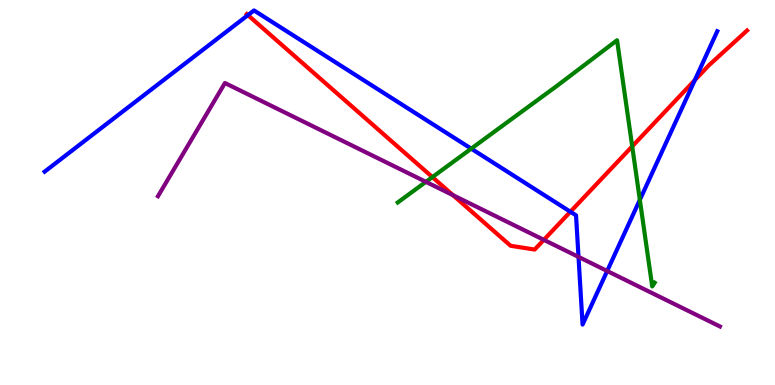[{'lines': ['blue', 'red'], 'intersections': [{'x': 3.2, 'y': 9.61}, {'x': 7.36, 'y': 4.5}, {'x': 8.97, 'y': 7.92}]}, {'lines': ['green', 'red'], 'intersections': [{'x': 5.58, 'y': 5.4}, {'x': 8.16, 'y': 6.2}]}, {'lines': ['purple', 'red'], 'intersections': [{'x': 5.84, 'y': 4.93}, {'x': 7.02, 'y': 3.77}]}, {'lines': ['blue', 'green'], 'intersections': [{'x': 6.08, 'y': 6.14}, {'x': 8.26, 'y': 4.81}]}, {'lines': ['blue', 'purple'], 'intersections': [{'x': 7.46, 'y': 3.33}, {'x': 7.83, 'y': 2.96}]}, {'lines': ['green', 'purple'], 'intersections': [{'x': 5.5, 'y': 5.28}]}]